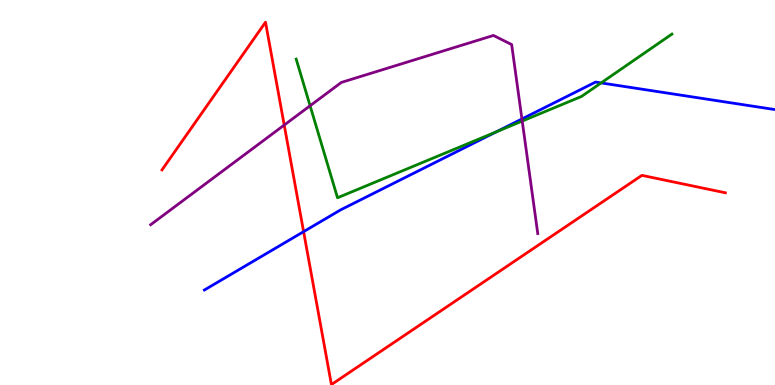[{'lines': ['blue', 'red'], 'intersections': [{'x': 3.92, 'y': 3.98}]}, {'lines': ['green', 'red'], 'intersections': []}, {'lines': ['purple', 'red'], 'intersections': [{'x': 3.67, 'y': 6.75}]}, {'lines': ['blue', 'green'], 'intersections': [{'x': 6.4, 'y': 6.58}, {'x': 7.76, 'y': 7.85}]}, {'lines': ['blue', 'purple'], 'intersections': [{'x': 6.73, 'y': 6.91}]}, {'lines': ['green', 'purple'], 'intersections': [{'x': 4.0, 'y': 7.25}, {'x': 6.74, 'y': 6.86}]}]